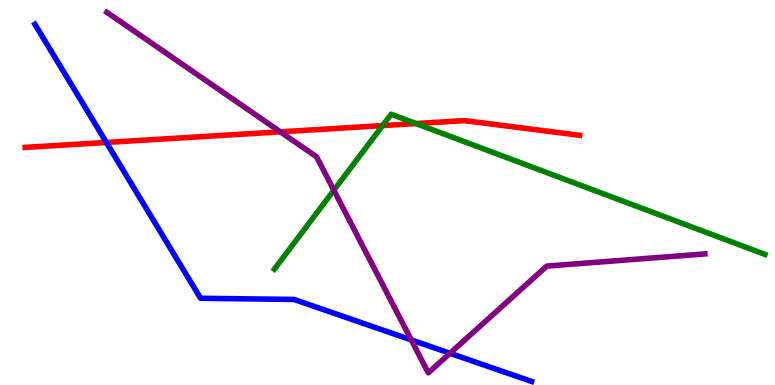[{'lines': ['blue', 'red'], 'intersections': [{'x': 1.37, 'y': 6.3}]}, {'lines': ['green', 'red'], 'intersections': [{'x': 4.94, 'y': 6.74}, {'x': 5.37, 'y': 6.79}]}, {'lines': ['purple', 'red'], 'intersections': [{'x': 3.62, 'y': 6.58}]}, {'lines': ['blue', 'green'], 'intersections': []}, {'lines': ['blue', 'purple'], 'intersections': [{'x': 5.31, 'y': 1.17}, {'x': 5.81, 'y': 0.824}]}, {'lines': ['green', 'purple'], 'intersections': [{'x': 4.31, 'y': 5.06}]}]